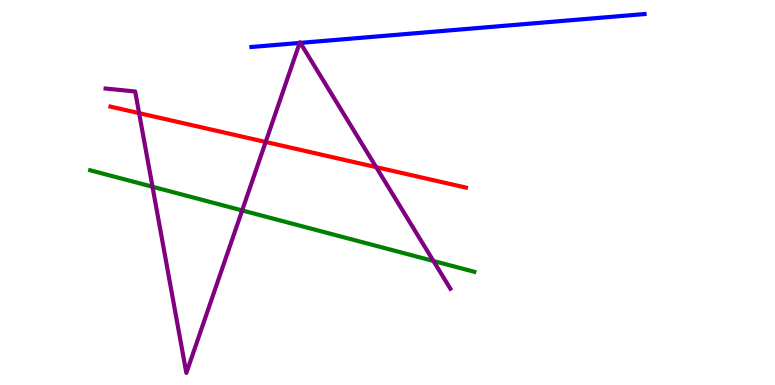[{'lines': ['blue', 'red'], 'intersections': []}, {'lines': ['green', 'red'], 'intersections': []}, {'lines': ['purple', 'red'], 'intersections': [{'x': 1.8, 'y': 7.06}, {'x': 3.43, 'y': 6.31}, {'x': 4.85, 'y': 5.66}]}, {'lines': ['blue', 'green'], 'intersections': []}, {'lines': ['blue', 'purple'], 'intersections': [{'x': 3.87, 'y': 8.88}, {'x': 3.88, 'y': 8.89}]}, {'lines': ['green', 'purple'], 'intersections': [{'x': 1.97, 'y': 5.15}, {'x': 3.12, 'y': 4.53}, {'x': 5.59, 'y': 3.22}]}]